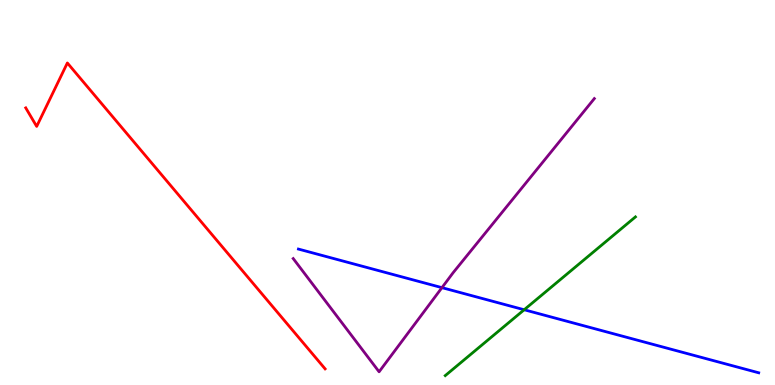[{'lines': ['blue', 'red'], 'intersections': []}, {'lines': ['green', 'red'], 'intersections': []}, {'lines': ['purple', 'red'], 'intersections': []}, {'lines': ['blue', 'green'], 'intersections': [{'x': 6.76, 'y': 1.95}]}, {'lines': ['blue', 'purple'], 'intersections': [{'x': 5.7, 'y': 2.53}]}, {'lines': ['green', 'purple'], 'intersections': []}]